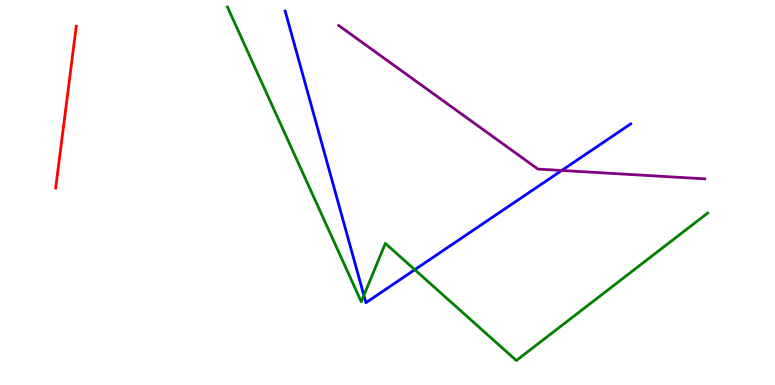[{'lines': ['blue', 'red'], 'intersections': []}, {'lines': ['green', 'red'], 'intersections': []}, {'lines': ['purple', 'red'], 'intersections': []}, {'lines': ['blue', 'green'], 'intersections': [{'x': 4.7, 'y': 2.33}, {'x': 5.35, 'y': 2.99}]}, {'lines': ['blue', 'purple'], 'intersections': [{'x': 7.25, 'y': 5.57}]}, {'lines': ['green', 'purple'], 'intersections': []}]